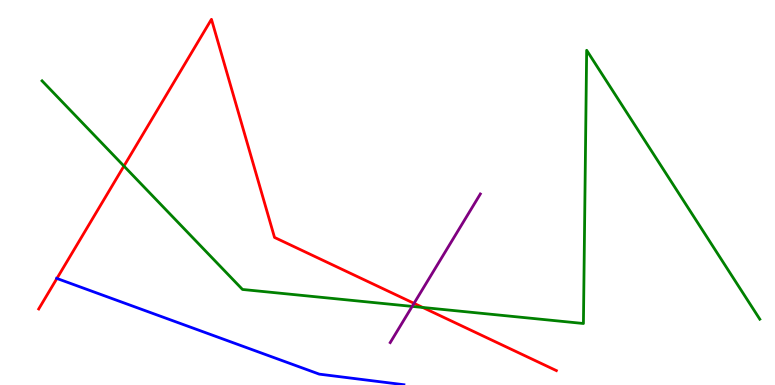[{'lines': ['blue', 'red'], 'intersections': [{'x': 0.734, 'y': 2.77}]}, {'lines': ['green', 'red'], 'intersections': [{'x': 1.6, 'y': 5.69}, {'x': 5.45, 'y': 2.01}]}, {'lines': ['purple', 'red'], 'intersections': [{'x': 5.34, 'y': 2.12}]}, {'lines': ['blue', 'green'], 'intersections': []}, {'lines': ['blue', 'purple'], 'intersections': []}, {'lines': ['green', 'purple'], 'intersections': [{'x': 5.32, 'y': 2.04}]}]